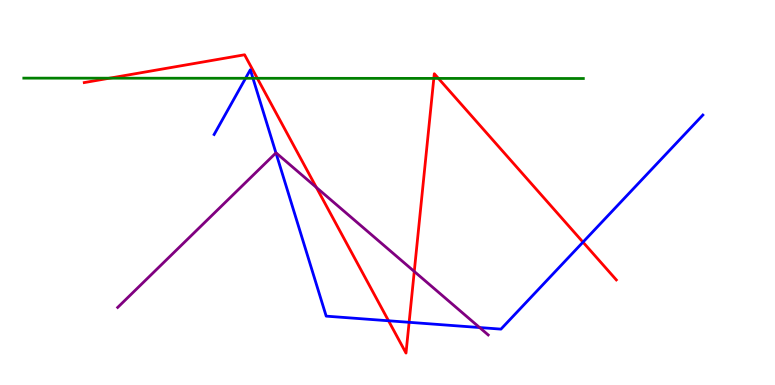[{'lines': ['blue', 'red'], 'intersections': [{'x': 5.01, 'y': 1.67}, {'x': 5.28, 'y': 1.63}, {'x': 7.52, 'y': 3.71}]}, {'lines': ['green', 'red'], 'intersections': [{'x': 1.41, 'y': 7.97}, {'x': 3.32, 'y': 7.97}, {'x': 5.6, 'y': 7.96}, {'x': 5.66, 'y': 7.96}]}, {'lines': ['purple', 'red'], 'intersections': [{'x': 4.08, 'y': 5.13}, {'x': 5.35, 'y': 2.95}]}, {'lines': ['blue', 'green'], 'intersections': [{'x': 3.17, 'y': 7.97}, {'x': 3.26, 'y': 7.97}]}, {'lines': ['blue', 'purple'], 'intersections': [{'x': 3.56, 'y': 6.03}, {'x': 6.19, 'y': 1.49}]}, {'lines': ['green', 'purple'], 'intersections': []}]